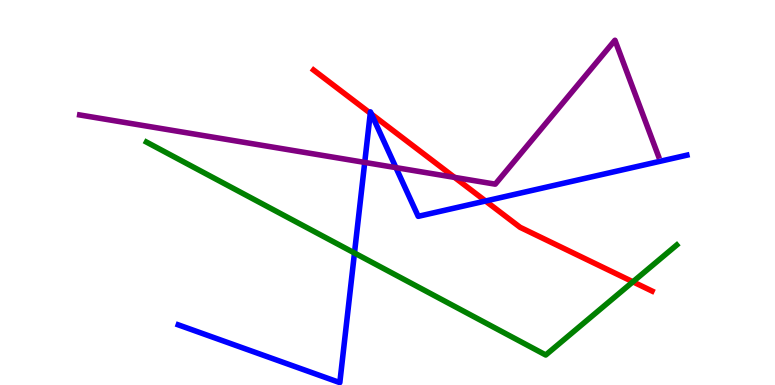[{'lines': ['blue', 'red'], 'intersections': [{'x': 4.78, 'y': 7.06}, {'x': 4.79, 'y': 7.04}, {'x': 6.27, 'y': 4.78}]}, {'lines': ['green', 'red'], 'intersections': [{'x': 8.17, 'y': 2.68}]}, {'lines': ['purple', 'red'], 'intersections': [{'x': 5.86, 'y': 5.39}]}, {'lines': ['blue', 'green'], 'intersections': [{'x': 4.57, 'y': 3.43}]}, {'lines': ['blue', 'purple'], 'intersections': [{'x': 4.71, 'y': 5.78}, {'x': 5.11, 'y': 5.65}]}, {'lines': ['green', 'purple'], 'intersections': []}]